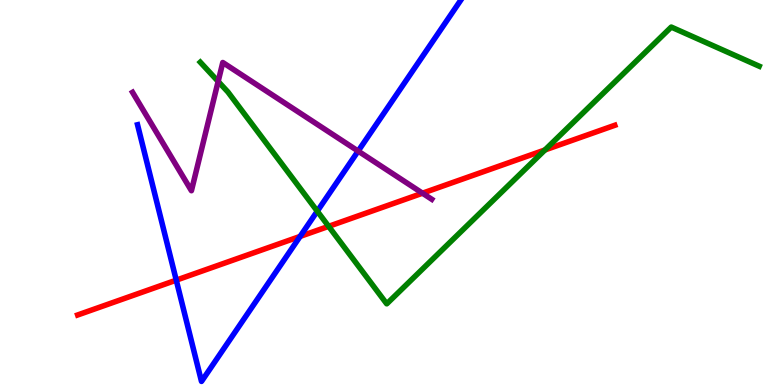[{'lines': ['blue', 'red'], 'intersections': [{'x': 2.27, 'y': 2.72}, {'x': 3.87, 'y': 3.86}]}, {'lines': ['green', 'red'], 'intersections': [{'x': 4.24, 'y': 4.12}, {'x': 7.03, 'y': 6.1}]}, {'lines': ['purple', 'red'], 'intersections': [{'x': 5.45, 'y': 4.98}]}, {'lines': ['blue', 'green'], 'intersections': [{'x': 4.09, 'y': 4.51}]}, {'lines': ['blue', 'purple'], 'intersections': [{'x': 4.62, 'y': 6.08}]}, {'lines': ['green', 'purple'], 'intersections': [{'x': 2.81, 'y': 7.88}]}]